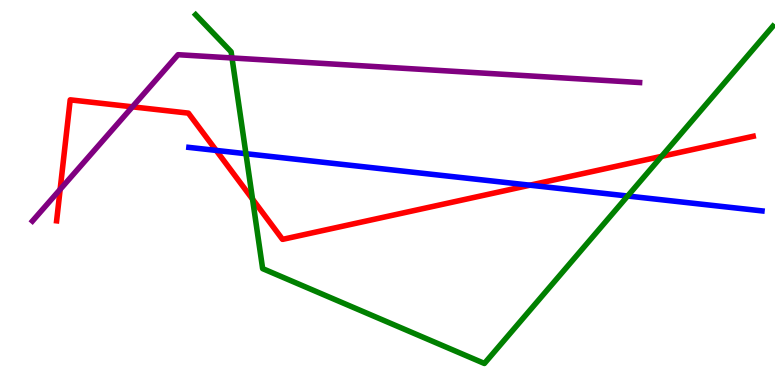[{'lines': ['blue', 'red'], 'intersections': [{'x': 2.79, 'y': 6.09}, {'x': 6.84, 'y': 5.19}]}, {'lines': ['green', 'red'], 'intersections': [{'x': 3.26, 'y': 4.83}, {'x': 8.54, 'y': 5.94}]}, {'lines': ['purple', 'red'], 'intersections': [{'x': 0.776, 'y': 5.08}, {'x': 1.71, 'y': 7.23}]}, {'lines': ['blue', 'green'], 'intersections': [{'x': 3.17, 'y': 6.01}, {'x': 8.1, 'y': 4.91}]}, {'lines': ['blue', 'purple'], 'intersections': []}, {'lines': ['green', 'purple'], 'intersections': [{'x': 2.99, 'y': 8.49}]}]